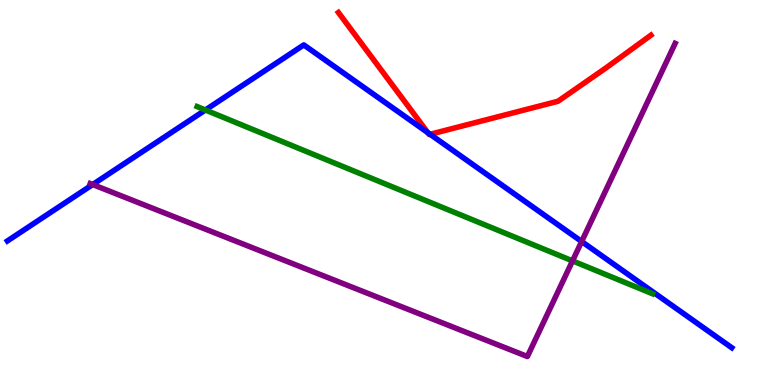[{'lines': ['blue', 'red'], 'intersections': [{'x': 5.52, 'y': 6.55}, {'x': 5.55, 'y': 6.51}]}, {'lines': ['green', 'red'], 'intersections': []}, {'lines': ['purple', 'red'], 'intersections': []}, {'lines': ['blue', 'green'], 'intersections': [{'x': 2.65, 'y': 7.14}]}, {'lines': ['blue', 'purple'], 'intersections': [{'x': 1.2, 'y': 5.21}, {'x': 7.51, 'y': 3.73}]}, {'lines': ['green', 'purple'], 'intersections': [{'x': 7.39, 'y': 3.22}]}]